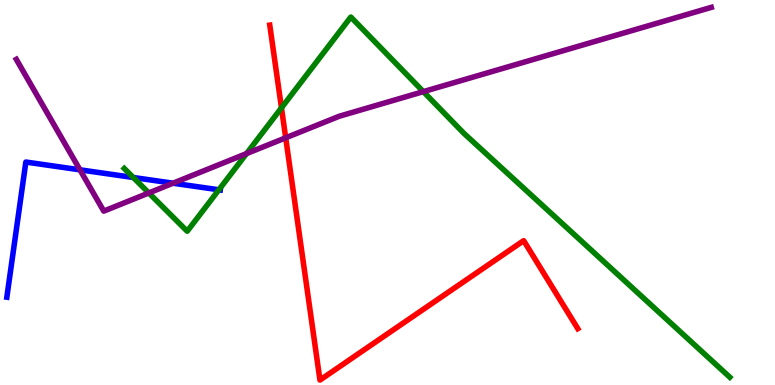[{'lines': ['blue', 'red'], 'intersections': []}, {'lines': ['green', 'red'], 'intersections': [{'x': 3.63, 'y': 7.2}]}, {'lines': ['purple', 'red'], 'intersections': [{'x': 3.69, 'y': 6.42}]}, {'lines': ['blue', 'green'], 'intersections': [{'x': 1.72, 'y': 5.39}, {'x': 2.82, 'y': 5.07}]}, {'lines': ['blue', 'purple'], 'intersections': [{'x': 1.03, 'y': 5.59}, {'x': 2.23, 'y': 5.24}]}, {'lines': ['green', 'purple'], 'intersections': [{'x': 1.92, 'y': 4.99}, {'x': 3.18, 'y': 6.01}, {'x': 5.46, 'y': 7.62}]}]